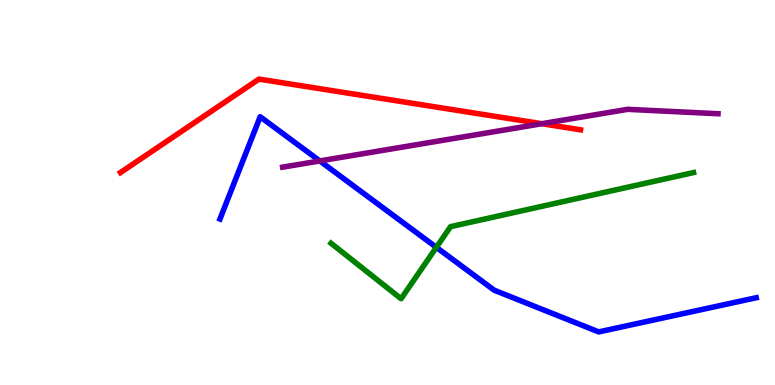[{'lines': ['blue', 'red'], 'intersections': []}, {'lines': ['green', 'red'], 'intersections': []}, {'lines': ['purple', 'red'], 'intersections': [{'x': 6.99, 'y': 6.79}]}, {'lines': ['blue', 'green'], 'intersections': [{'x': 5.63, 'y': 3.58}]}, {'lines': ['blue', 'purple'], 'intersections': [{'x': 4.13, 'y': 5.82}]}, {'lines': ['green', 'purple'], 'intersections': []}]